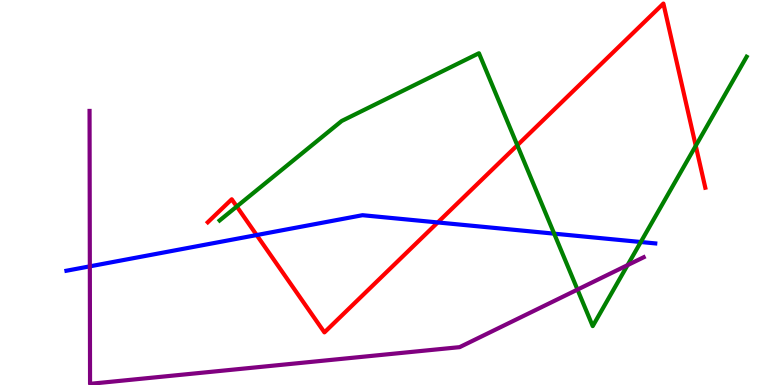[{'lines': ['blue', 'red'], 'intersections': [{'x': 3.31, 'y': 3.89}, {'x': 5.65, 'y': 4.22}]}, {'lines': ['green', 'red'], 'intersections': [{'x': 3.06, 'y': 4.64}, {'x': 6.68, 'y': 6.23}, {'x': 8.98, 'y': 6.21}]}, {'lines': ['purple', 'red'], 'intersections': []}, {'lines': ['blue', 'green'], 'intersections': [{'x': 7.15, 'y': 3.93}, {'x': 8.27, 'y': 3.71}]}, {'lines': ['blue', 'purple'], 'intersections': [{'x': 1.16, 'y': 3.08}]}, {'lines': ['green', 'purple'], 'intersections': [{'x': 7.45, 'y': 2.48}, {'x': 8.1, 'y': 3.11}]}]